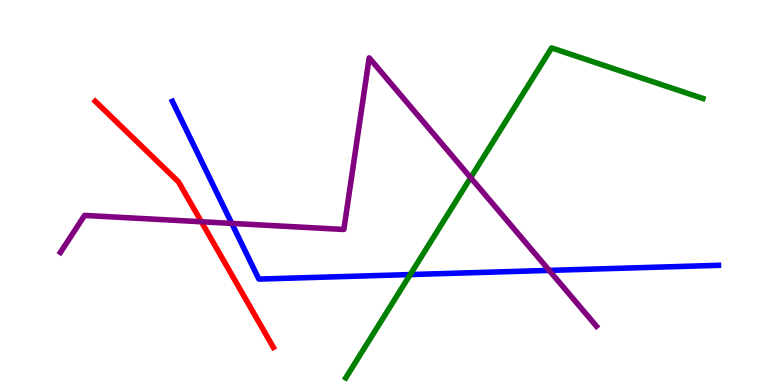[{'lines': ['blue', 'red'], 'intersections': []}, {'lines': ['green', 'red'], 'intersections': []}, {'lines': ['purple', 'red'], 'intersections': [{'x': 2.6, 'y': 4.24}]}, {'lines': ['blue', 'green'], 'intersections': [{'x': 5.29, 'y': 2.87}]}, {'lines': ['blue', 'purple'], 'intersections': [{'x': 2.99, 'y': 4.2}, {'x': 7.09, 'y': 2.98}]}, {'lines': ['green', 'purple'], 'intersections': [{'x': 6.07, 'y': 5.39}]}]